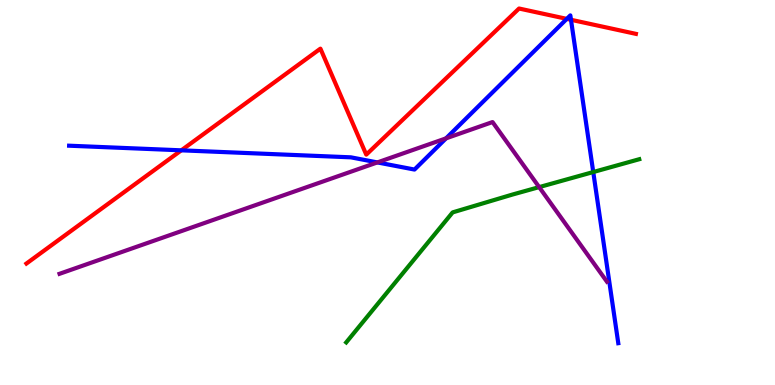[{'lines': ['blue', 'red'], 'intersections': [{'x': 2.34, 'y': 6.1}, {'x': 7.31, 'y': 9.51}, {'x': 7.37, 'y': 9.49}]}, {'lines': ['green', 'red'], 'intersections': []}, {'lines': ['purple', 'red'], 'intersections': []}, {'lines': ['blue', 'green'], 'intersections': [{'x': 7.65, 'y': 5.53}]}, {'lines': ['blue', 'purple'], 'intersections': [{'x': 4.87, 'y': 5.78}, {'x': 5.76, 'y': 6.41}]}, {'lines': ['green', 'purple'], 'intersections': [{'x': 6.96, 'y': 5.14}]}]